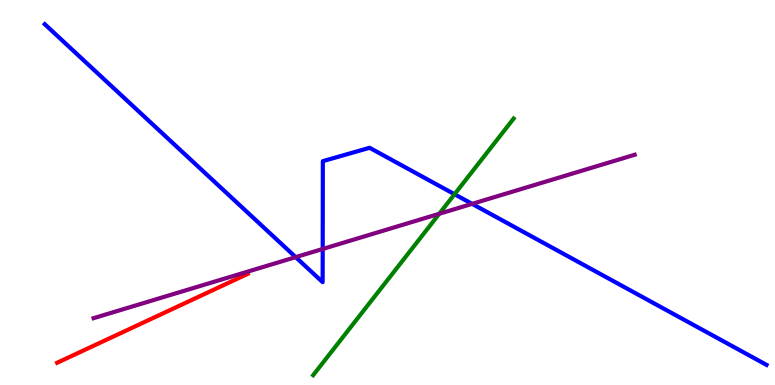[{'lines': ['blue', 'red'], 'intersections': []}, {'lines': ['green', 'red'], 'intersections': []}, {'lines': ['purple', 'red'], 'intersections': []}, {'lines': ['blue', 'green'], 'intersections': [{'x': 5.86, 'y': 4.95}]}, {'lines': ['blue', 'purple'], 'intersections': [{'x': 3.82, 'y': 3.32}, {'x': 4.16, 'y': 3.53}, {'x': 6.09, 'y': 4.71}]}, {'lines': ['green', 'purple'], 'intersections': [{'x': 5.67, 'y': 4.45}]}]